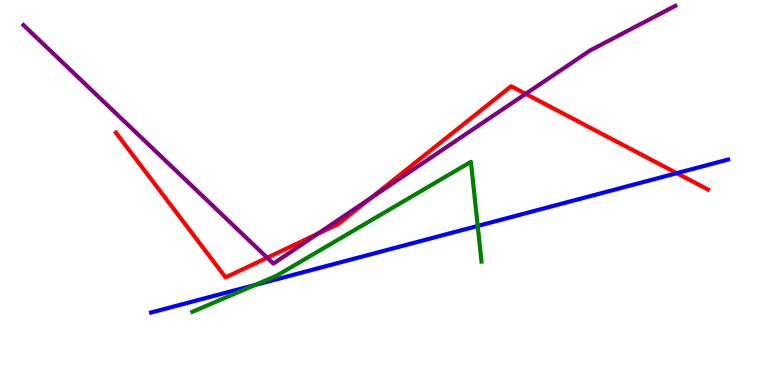[{'lines': ['blue', 'red'], 'intersections': [{'x': 8.73, 'y': 5.5}]}, {'lines': ['green', 'red'], 'intersections': []}, {'lines': ['purple', 'red'], 'intersections': [{'x': 3.45, 'y': 3.31}, {'x': 4.1, 'y': 3.93}, {'x': 4.79, 'y': 4.86}, {'x': 6.78, 'y': 7.56}]}, {'lines': ['blue', 'green'], 'intersections': [{'x': 3.29, 'y': 2.6}, {'x': 6.16, 'y': 4.13}]}, {'lines': ['blue', 'purple'], 'intersections': []}, {'lines': ['green', 'purple'], 'intersections': []}]